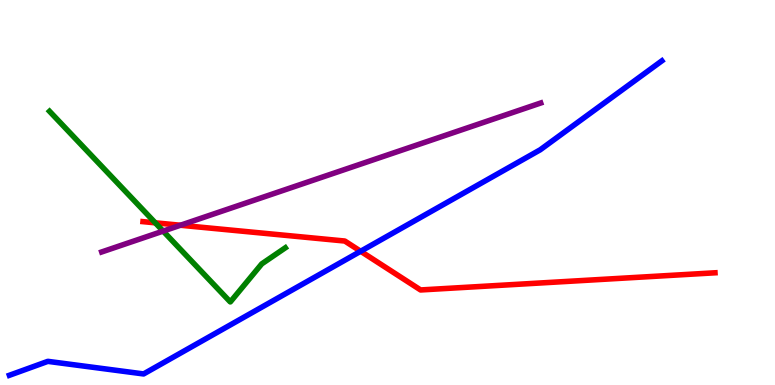[{'lines': ['blue', 'red'], 'intersections': [{'x': 4.65, 'y': 3.47}]}, {'lines': ['green', 'red'], 'intersections': [{'x': 2.0, 'y': 4.21}]}, {'lines': ['purple', 'red'], 'intersections': [{'x': 2.33, 'y': 4.15}]}, {'lines': ['blue', 'green'], 'intersections': []}, {'lines': ['blue', 'purple'], 'intersections': []}, {'lines': ['green', 'purple'], 'intersections': [{'x': 2.11, 'y': 4.0}]}]